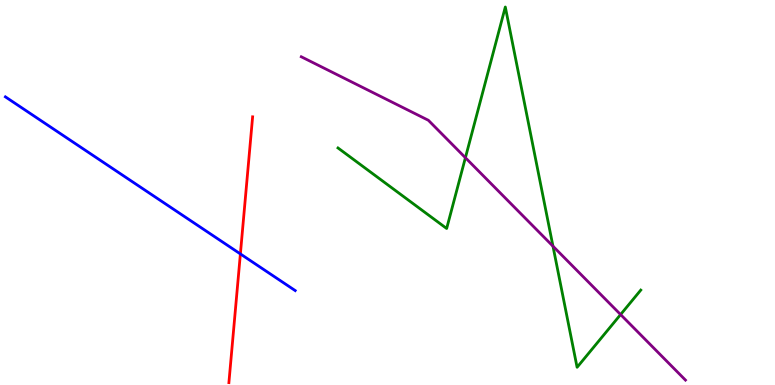[{'lines': ['blue', 'red'], 'intersections': [{'x': 3.1, 'y': 3.4}]}, {'lines': ['green', 'red'], 'intersections': []}, {'lines': ['purple', 'red'], 'intersections': []}, {'lines': ['blue', 'green'], 'intersections': []}, {'lines': ['blue', 'purple'], 'intersections': []}, {'lines': ['green', 'purple'], 'intersections': [{'x': 6.01, 'y': 5.9}, {'x': 7.14, 'y': 3.61}, {'x': 8.01, 'y': 1.83}]}]